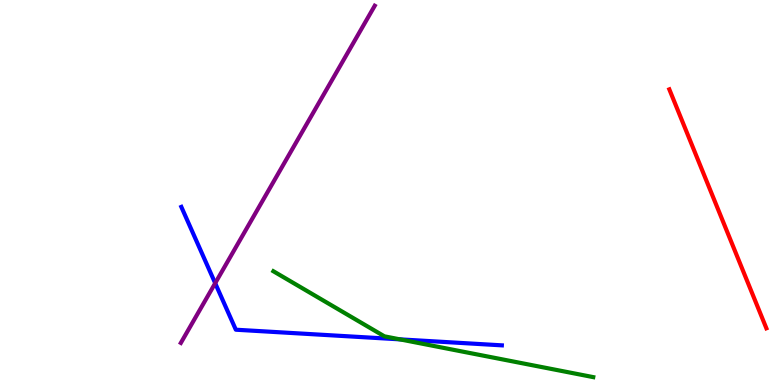[{'lines': ['blue', 'red'], 'intersections': []}, {'lines': ['green', 'red'], 'intersections': []}, {'lines': ['purple', 'red'], 'intersections': []}, {'lines': ['blue', 'green'], 'intersections': [{'x': 5.16, 'y': 1.19}]}, {'lines': ['blue', 'purple'], 'intersections': [{'x': 2.78, 'y': 2.64}]}, {'lines': ['green', 'purple'], 'intersections': []}]